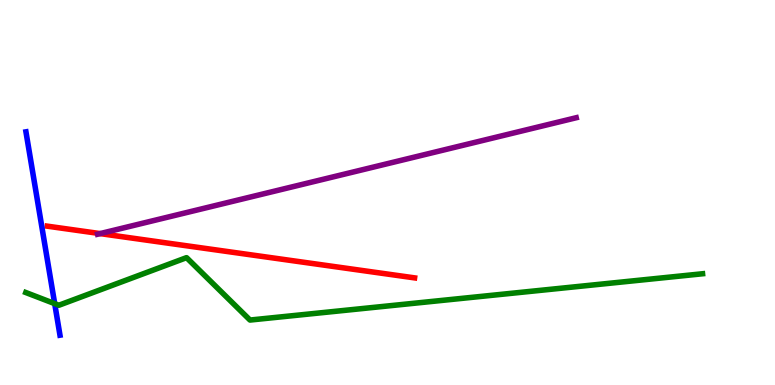[{'lines': ['blue', 'red'], 'intersections': []}, {'lines': ['green', 'red'], 'intersections': []}, {'lines': ['purple', 'red'], 'intersections': [{'x': 1.29, 'y': 3.93}]}, {'lines': ['blue', 'green'], 'intersections': [{'x': 0.706, 'y': 2.11}]}, {'lines': ['blue', 'purple'], 'intersections': []}, {'lines': ['green', 'purple'], 'intersections': []}]